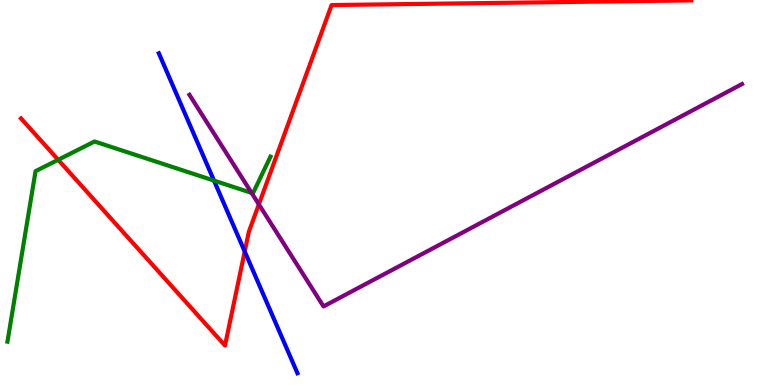[{'lines': ['blue', 'red'], 'intersections': [{'x': 3.16, 'y': 3.47}]}, {'lines': ['green', 'red'], 'intersections': [{'x': 0.751, 'y': 5.85}]}, {'lines': ['purple', 'red'], 'intersections': [{'x': 3.34, 'y': 4.69}]}, {'lines': ['blue', 'green'], 'intersections': [{'x': 2.76, 'y': 5.31}]}, {'lines': ['blue', 'purple'], 'intersections': []}, {'lines': ['green', 'purple'], 'intersections': [{'x': 3.25, 'y': 4.99}]}]